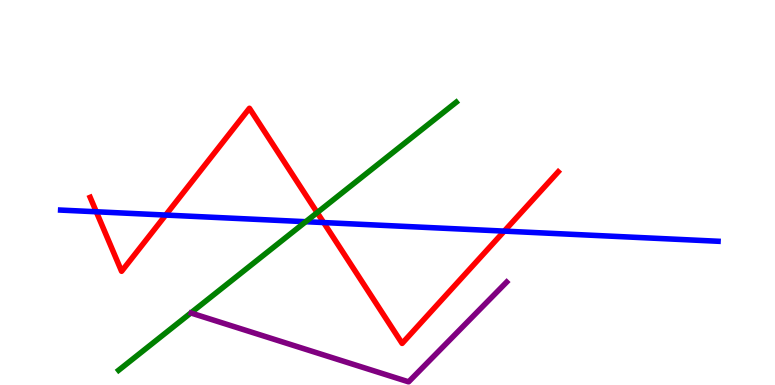[{'lines': ['blue', 'red'], 'intersections': [{'x': 1.24, 'y': 4.5}, {'x': 2.14, 'y': 4.41}, {'x': 4.18, 'y': 4.22}, {'x': 6.51, 'y': 4.0}]}, {'lines': ['green', 'red'], 'intersections': [{'x': 4.09, 'y': 4.48}]}, {'lines': ['purple', 'red'], 'intersections': []}, {'lines': ['blue', 'green'], 'intersections': [{'x': 3.94, 'y': 4.24}]}, {'lines': ['blue', 'purple'], 'intersections': []}, {'lines': ['green', 'purple'], 'intersections': []}]